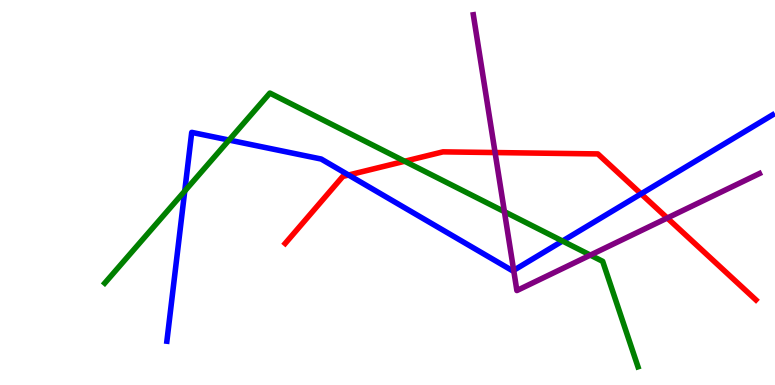[{'lines': ['blue', 'red'], 'intersections': [{'x': 4.5, 'y': 5.45}, {'x': 8.27, 'y': 4.96}]}, {'lines': ['green', 'red'], 'intersections': [{'x': 5.22, 'y': 5.81}]}, {'lines': ['purple', 'red'], 'intersections': [{'x': 6.39, 'y': 6.04}, {'x': 8.61, 'y': 4.34}]}, {'lines': ['blue', 'green'], 'intersections': [{'x': 2.38, 'y': 5.04}, {'x': 2.96, 'y': 6.36}, {'x': 7.26, 'y': 3.74}]}, {'lines': ['blue', 'purple'], 'intersections': [{'x': 6.63, 'y': 2.98}]}, {'lines': ['green', 'purple'], 'intersections': [{'x': 6.51, 'y': 4.5}, {'x': 7.62, 'y': 3.37}]}]